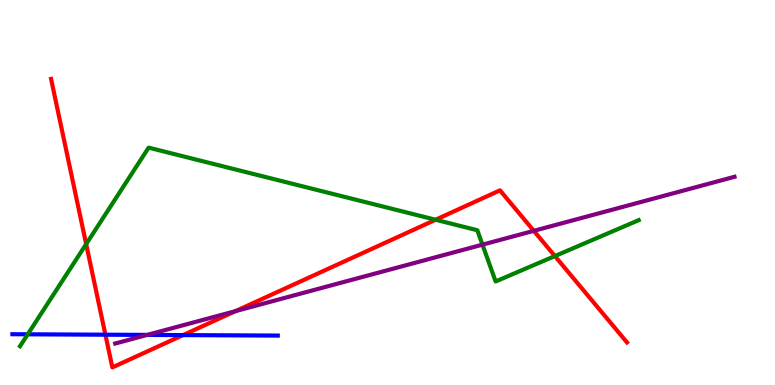[{'lines': ['blue', 'red'], 'intersections': [{'x': 1.36, 'y': 1.31}, {'x': 2.36, 'y': 1.3}]}, {'lines': ['green', 'red'], 'intersections': [{'x': 1.11, 'y': 3.66}, {'x': 5.62, 'y': 4.29}, {'x': 7.16, 'y': 3.35}]}, {'lines': ['purple', 'red'], 'intersections': [{'x': 3.04, 'y': 1.92}, {'x': 6.89, 'y': 4.0}]}, {'lines': ['blue', 'green'], 'intersections': [{'x': 0.358, 'y': 1.32}]}, {'lines': ['blue', 'purple'], 'intersections': [{'x': 1.9, 'y': 1.3}]}, {'lines': ['green', 'purple'], 'intersections': [{'x': 6.23, 'y': 3.65}]}]